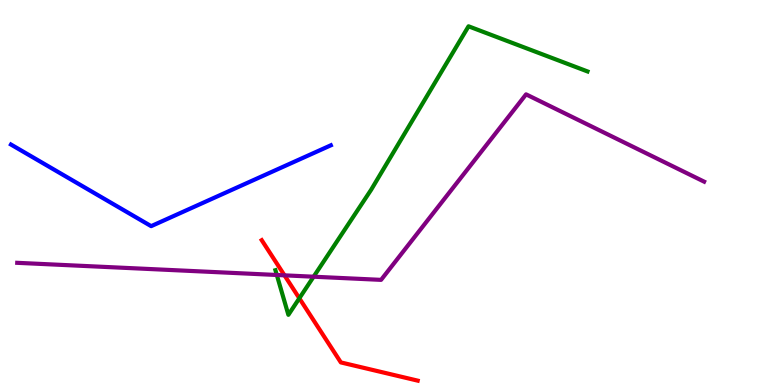[{'lines': ['blue', 'red'], 'intersections': []}, {'lines': ['green', 'red'], 'intersections': [{'x': 3.86, 'y': 2.25}]}, {'lines': ['purple', 'red'], 'intersections': [{'x': 3.67, 'y': 2.85}]}, {'lines': ['blue', 'green'], 'intersections': []}, {'lines': ['blue', 'purple'], 'intersections': []}, {'lines': ['green', 'purple'], 'intersections': [{'x': 3.57, 'y': 2.86}, {'x': 4.05, 'y': 2.81}]}]